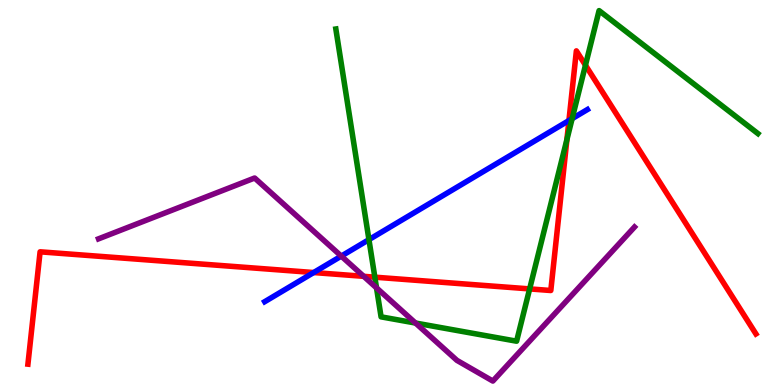[{'lines': ['blue', 'red'], 'intersections': [{'x': 4.05, 'y': 2.92}, {'x': 7.34, 'y': 6.87}]}, {'lines': ['green', 'red'], 'intersections': [{'x': 4.84, 'y': 2.8}, {'x': 6.83, 'y': 2.5}, {'x': 7.31, 'y': 6.38}, {'x': 7.55, 'y': 8.31}]}, {'lines': ['purple', 'red'], 'intersections': [{'x': 4.69, 'y': 2.82}]}, {'lines': ['blue', 'green'], 'intersections': [{'x': 4.76, 'y': 3.78}, {'x': 7.38, 'y': 6.92}]}, {'lines': ['blue', 'purple'], 'intersections': [{'x': 4.4, 'y': 3.35}]}, {'lines': ['green', 'purple'], 'intersections': [{'x': 4.86, 'y': 2.52}, {'x': 5.36, 'y': 1.61}]}]